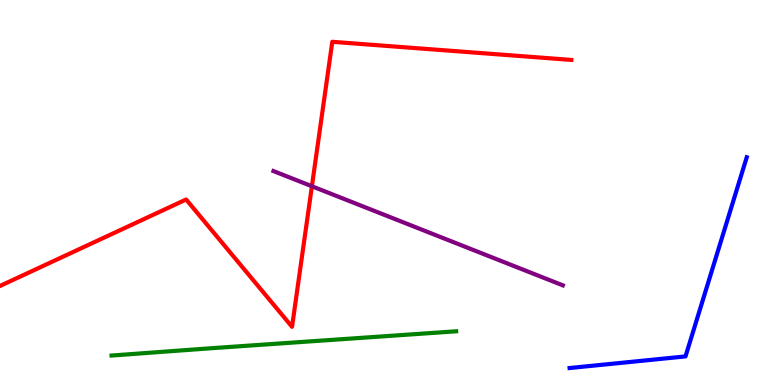[{'lines': ['blue', 'red'], 'intersections': []}, {'lines': ['green', 'red'], 'intersections': []}, {'lines': ['purple', 'red'], 'intersections': [{'x': 4.02, 'y': 5.16}]}, {'lines': ['blue', 'green'], 'intersections': []}, {'lines': ['blue', 'purple'], 'intersections': []}, {'lines': ['green', 'purple'], 'intersections': []}]